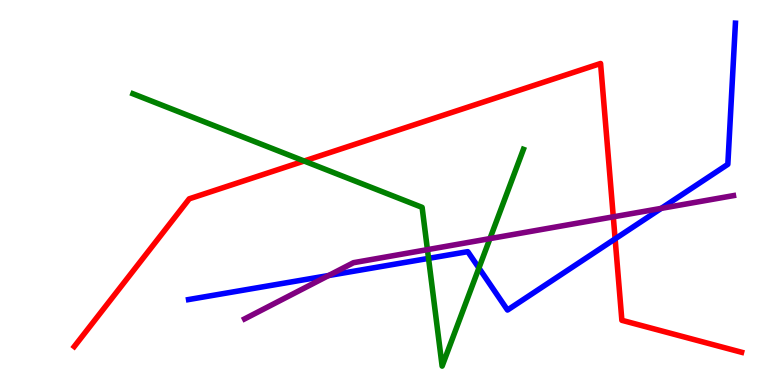[{'lines': ['blue', 'red'], 'intersections': [{'x': 7.94, 'y': 3.8}]}, {'lines': ['green', 'red'], 'intersections': [{'x': 3.92, 'y': 5.82}]}, {'lines': ['purple', 'red'], 'intersections': [{'x': 7.91, 'y': 4.37}]}, {'lines': ['blue', 'green'], 'intersections': [{'x': 5.53, 'y': 3.29}, {'x': 6.18, 'y': 3.04}]}, {'lines': ['blue', 'purple'], 'intersections': [{'x': 4.24, 'y': 2.84}, {'x': 8.53, 'y': 4.59}]}, {'lines': ['green', 'purple'], 'intersections': [{'x': 5.52, 'y': 3.52}, {'x': 6.32, 'y': 3.8}]}]